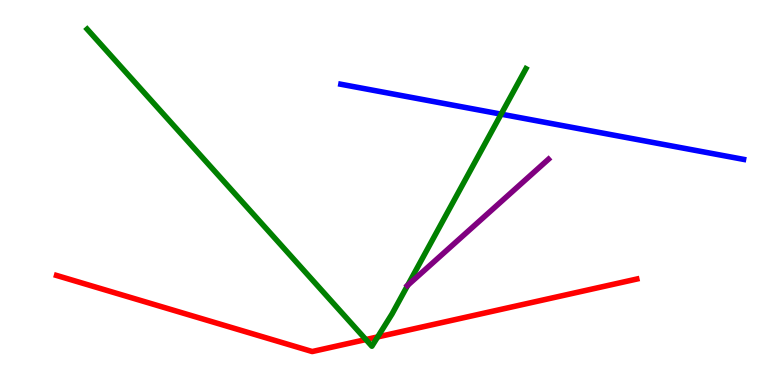[{'lines': ['blue', 'red'], 'intersections': []}, {'lines': ['green', 'red'], 'intersections': [{'x': 4.72, 'y': 1.18}, {'x': 4.87, 'y': 1.25}]}, {'lines': ['purple', 'red'], 'intersections': []}, {'lines': ['blue', 'green'], 'intersections': [{'x': 6.47, 'y': 7.04}]}, {'lines': ['blue', 'purple'], 'intersections': []}, {'lines': ['green', 'purple'], 'intersections': [{'x': 5.26, 'y': 2.59}]}]